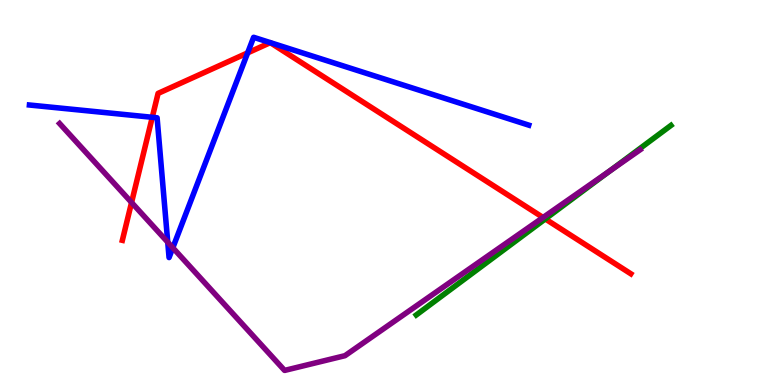[{'lines': ['blue', 'red'], 'intersections': [{'x': 1.96, 'y': 6.95}, {'x': 3.2, 'y': 8.63}]}, {'lines': ['green', 'red'], 'intersections': [{'x': 7.04, 'y': 4.31}]}, {'lines': ['purple', 'red'], 'intersections': [{'x': 1.7, 'y': 4.74}, {'x': 7.01, 'y': 4.35}]}, {'lines': ['blue', 'green'], 'intersections': []}, {'lines': ['blue', 'purple'], 'intersections': [{'x': 2.16, 'y': 3.71}, {'x': 2.23, 'y': 3.56}]}, {'lines': ['green', 'purple'], 'intersections': [{'x': 7.87, 'y': 5.56}]}]